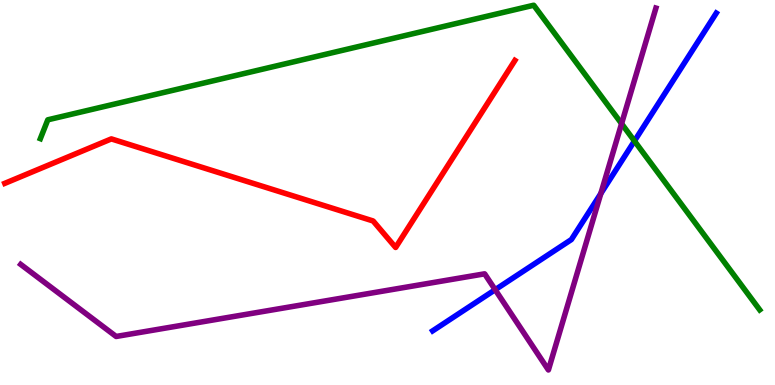[{'lines': ['blue', 'red'], 'intersections': []}, {'lines': ['green', 'red'], 'intersections': []}, {'lines': ['purple', 'red'], 'intersections': []}, {'lines': ['blue', 'green'], 'intersections': [{'x': 8.19, 'y': 6.34}]}, {'lines': ['blue', 'purple'], 'intersections': [{'x': 6.39, 'y': 2.48}, {'x': 7.75, 'y': 4.97}]}, {'lines': ['green', 'purple'], 'intersections': [{'x': 8.02, 'y': 6.79}]}]